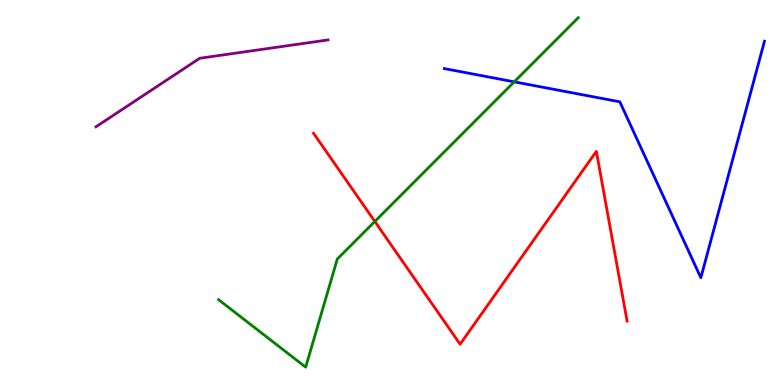[{'lines': ['blue', 'red'], 'intersections': []}, {'lines': ['green', 'red'], 'intersections': [{'x': 4.84, 'y': 4.25}]}, {'lines': ['purple', 'red'], 'intersections': []}, {'lines': ['blue', 'green'], 'intersections': [{'x': 6.64, 'y': 7.87}]}, {'lines': ['blue', 'purple'], 'intersections': []}, {'lines': ['green', 'purple'], 'intersections': []}]